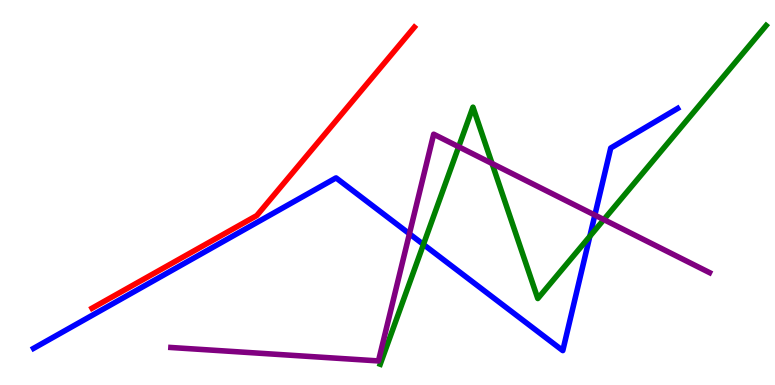[{'lines': ['blue', 'red'], 'intersections': []}, {'lines': ['green', 'red'], 'intersections': []}, {'lines': ['purple', 'red'], 'intersections': []}, {'lines': ['blue', 'green'], 'intersections': [{'x': 5.46, 'y': 3.65}, {'x': 7.61, 'y': 3.86}]}, {'lines': ['blue', 'purple'], 'intersections': [{'x': 5.28, 'y': 3.93}, {'x': 7.68, 'y': 4.41}]}, {'lines': ['green', 'purple'], 'intersections': [{'x': 5.92, 'y': 6.19}, {'x': 6.35, 'y': 5.75}, {'x': 7.79, 'y': 4.3}]}]